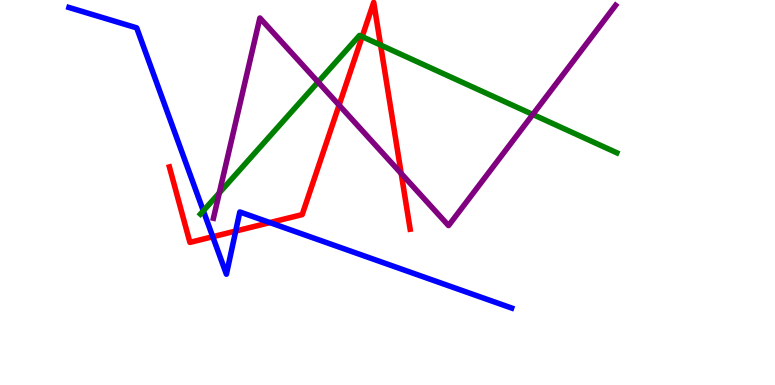[{'lines': ['blue', 'red'], 'intersections': [{'x': 2.75, 'y': 3.85}, {'x': 3.04, 'y': 4.0}, {'x': 3.48, 'y': 4.22}]}, {'lines': ['green', 'red'], 'intersections': [{'x': 4.67, 'y': 9.05}, {'x': 4.91, 'y': 8.83}]}, {'lines': ['purple', 'red'], 'intersections': [{'x': 4.38, 'y': 7.27}, {'x': 5.18, 'y': 5.49}]}, {'lines': ['blue', 'green'], 'intersections': [{'x': 2.62, 'y': 4.52}]}, {'lines': ['blue', 'purple'], 'intersections': []}, {'lines': ['green', 'purple'], 'intersections': [{'x': 2.83, 'y': 4.99}, {'x': 4.1, 'y': 7.87}, {'x': 6.87, 'y': 7.03}]}]